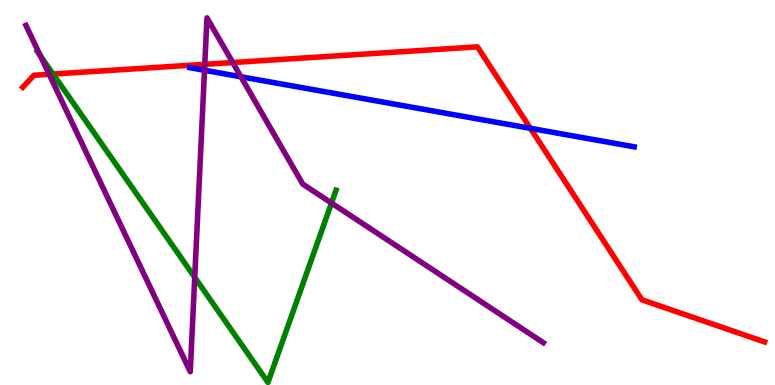[{'lines': ['blue', 'red'], 'intersections': [{'x': 6.84, 'y': 6.67}]}, {'lines': ['green', 'red'], 'intersections': [{'x': 0.685, 'y': 8.08}]}, {'lines': ['purple', 'red'], 'intersections': [{'x': 0.634, 'y': 8.07}, {'x': 2.64, 'y': 8.33}, {'x': 3.0, 'y': 8.38}]}, {'lines': ['blue', 'green'], 'intersections': []}, {'lines': ['blue', 'purple'], 'intersections': [{'x': 2.64, 'y': 8.17}, {'x': 3.11, 'y': 8.01}]}, {'lines': ['green', 'purple'], 'intersections': [{'x': 0.522, 'y': 8.55}, {'x': 2.51, 'y': 2.8}, {'x': 4.28, 'y': 4.73}]}]